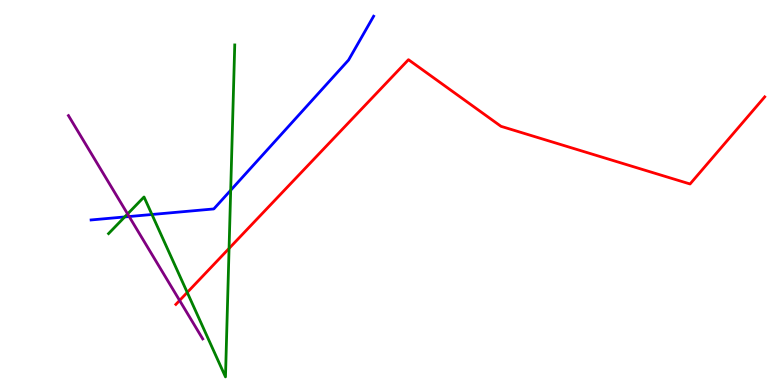[{'lines': ['blue', 'red'], 'intersections': []}, {'lines': ['green', 'red'], 'intersections': [{'x': 2.42, 'y': 2.4}, {'x': 2.96, 'y': 3.55}]}, {'lines': ['purple', 'red'], 'intersections': [{'x': 2.32, 'y': 2.2}]}, {'lines': ['blue', 'green'], 'intersections': [{'x': 1.61, 'y': 4.37}, {'x': 1.96, 'y': 4.43}, {'x': 2.98, 'y': 5.06}]}, {'lines': ['blue', 'purple'], 'intersections': [{'x': 1.67, 'y': 4.38}]}, {'lines': ['green', 'purple'], 'intersections': [{'x': 1.65, 'y': 4.44}]}]